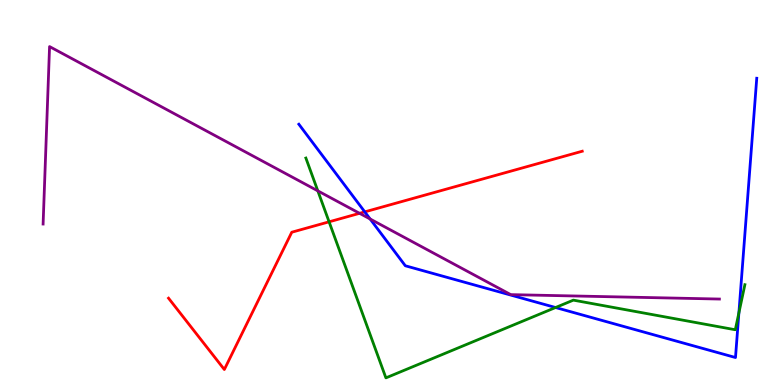[{'lines': ['blue', 'red'], 'intersections': [{'x': 4.71, 'y': 4.5}]}, {'lines': ['green', 'red'], 'intersections': [{'x': 4.25, 'y': 4.24}]}, {'lines': ['purple', 'red'], 'intersections': [{'x': 4.64, 'y': 4.46}]}, {'lines': ['blue', 'green'], 'intersections': [{'x': 7.17, 'y': 2.01}, {'x': 9.53, 'y': 1.87}]}, {'lines': ['blue', 'purple'], 'intersections': [{'x': 4.78, 'y': 4.31}]}, {'lines': ['green', 'purple'], 'intersections': [{'x': 4.1, 'y': 5.04}]}]